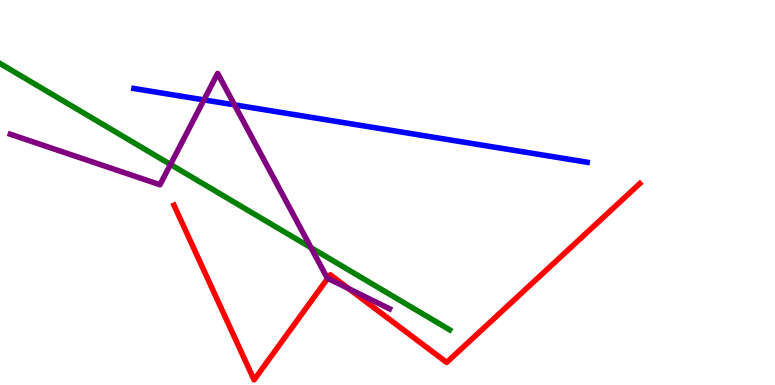[{'lines': ['blue', 'red'], 'intersections': []}, {'lines': ['green', 'red'], 'intersections': []}, {'lines': ['purple', 'red'], 'intersections': [{'x': 4.23, 'y': 2.77}, {'x': 4.5, 'y': 2.5}]}, {'lines': ['blue', 'green'], 'intersections': []}, {'lines': ['blue', 'purple'], 'intersections': [{'x': 2.63, 'y': 7.41}, {'x': 3.03, 'y': 7.28}]}, {'lines': ['green', 'purple'], 'intersections': [{'x': 2.2, 'y': 5.73}, {'x': 4.01, 'y': 3.57}]}]